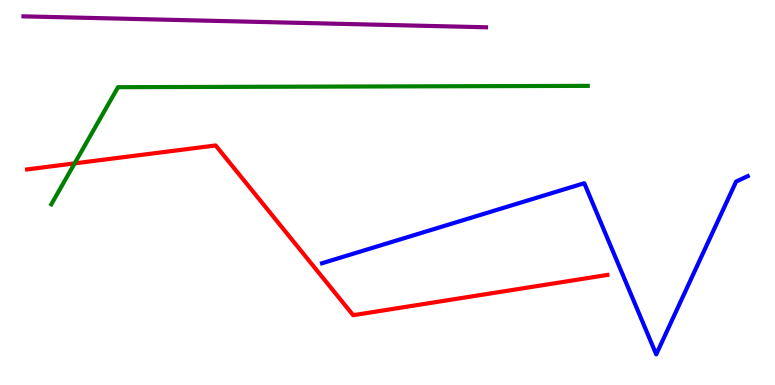[{'lines': ['blue', 'red'], 'intersections': []}, {'lines': ['green', 'red'], 'intersections': [{'x': 0.963, 'y': 5.76}]}, {'lines': ['purple', 'red'], 'intersections': []}, {'lines': ['blue', 'green'], 'intersections': []}, {'lines': ['blue', 'purple'], 'intersections': []}, {'lines': ['green', 'purple'], 'intersections': []}]